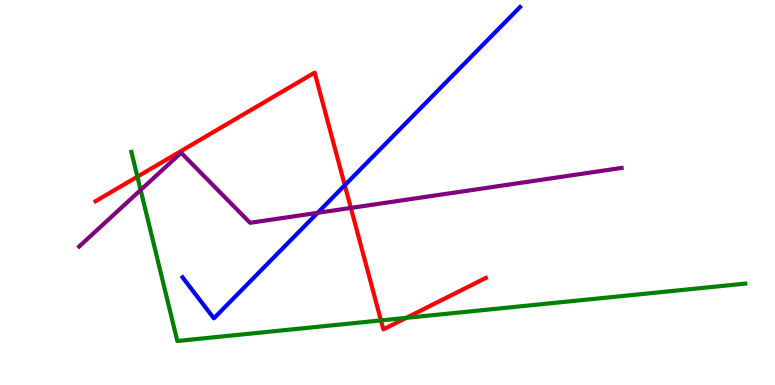[{'lines': ['blue', 'red'], 'intersections': [{'x': 4.45, 'y': 5.19}]}, {'lines': ['green', 'red'], 'intersections': [{'x': 1.77, 'y': 5.41}, {'x': 4.92, 'y': 1.68}, {'x': 5.24, 'y': 1.74}]}, {'lines': ['purple', 'red'], 'intersections': [{'x': 4.53, 'y': 4.6}]}, {'lines': ['blue', 'green'], 'intersections': []}, {'lines': ['blue', 'purple'], 'intersections': [{'x': 4.1, 'y': 4.47}]}, {'lines': ['green', 'purple'], 'intersections': [{'x': 1.81, 'y': 5.07}]}]